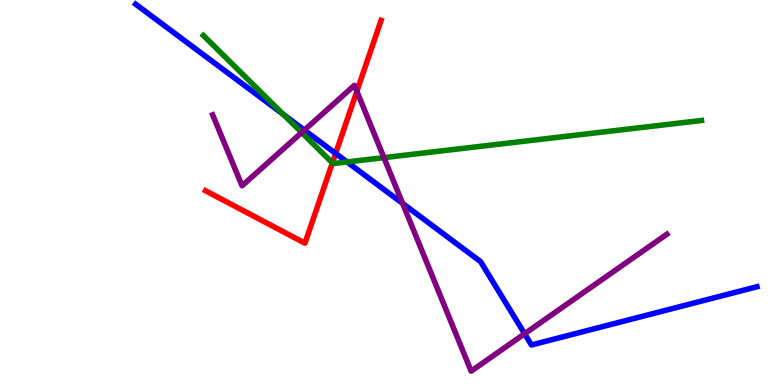[{'lines': ['blue', 'red'], 'intersections': [{'x': 4.33, 'y': 6.01}]}, {'lines': ['green', 'red'], 'intersections': [{'x': 4.29, 'y': 5.77}]}, {'lines': ['purple', 'red'], 'intersections': [{'x': 4.6, 'y': 7.63}]}, {'lines': ['blue', 'green'], 'intersections': [{'x': 3.66, 'y': 7.03}, {'x': 4.48, 'y': 5.79}]}, {'lines': ['blue', 'purple'], 'intersections': [{'x': 3.93, 'y': 6.62}, {'x': 5.2, 'y': 4.72}, {'x': 6.77, 'y': 1.33}]}, {'lines': ['green', 'purple'], 'intersections': [{'x': 3.89, 'y': 6.56}, {'x': 4.95, 'y': 5.91}]}]